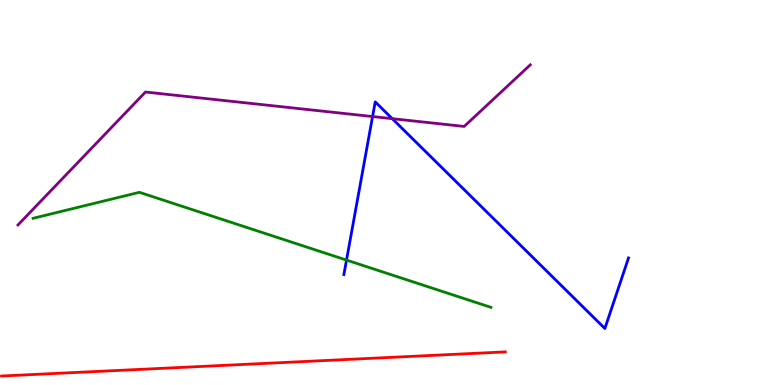[{'lines': ['blue', 'red'], 'intersections': []}, {'lines': ['green', 'red'], 'intersections': []}, {'lines': ['purple', 'red'], 'intersections': []}, {'lines': ['blue', 'green'], 'intersections': [{'x': 4.47, 'y': 3.24}]}, {'lines': ['blue', 'purple'], 'intersections': [{'x': 4.81, 'y': 6.97}, {'x': 5.06, 'y': 6.92}]}, {'lines': ['green', 'purple'], 'intersections': []}]